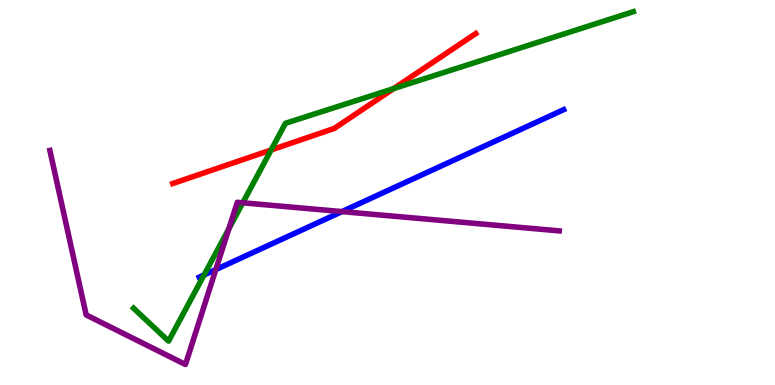[{'lines': ['blue', 'red'], 'intersections': []}, {'lines': ['green', 'red'], 'intersections': [{'x': 3.5, 'y': 6.1}, {'x': 5.08, 'y': 7.7}]}, {'lines': ['purple', 'red'], 'intersections': []}, {'lines': ['blue', 'green'], 'intersections': [{'x': 2.63, 'y': 2.86}]}, {'lines': ['blue', 'purple'], 'intersections': [{'x': 2.78, 'y': 3.0}, {'x': 4.41, 'y': 4.5}]}, {'lines': ['green', 'purple'], 'intersections': [{'x': 2.95, 'y': 4.06}, {'x': 3.13, 'y': 4.73}]}]